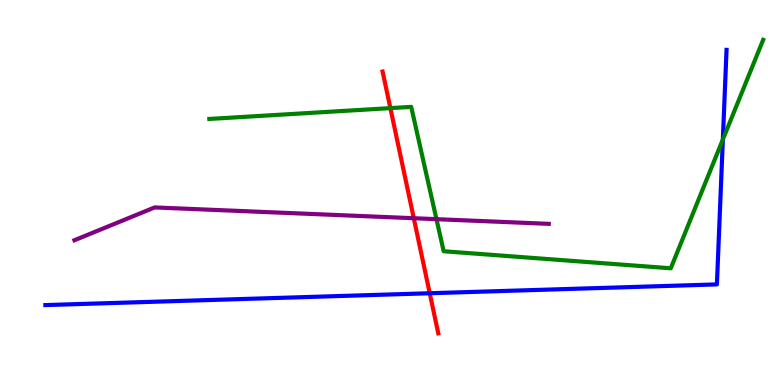[{'lines': ['blue', 'red'], 'intersections': [{'x': 5.55, 'y': 2.38}]}, {'lines': ['green', 'red'], 'intersections': [{'x': 5.04, 'y': 7.19}]}, {'lines': ['purple', 'red'], 'intersections': [{'x': 5.34, 'y': 4.33}]}, {'lines': ['blue', 'green'], 'intersections': [{'x': 9.33, 'y': 6.38}]}, {'lines': ['blue', 'purple'], 'intersections': []}, {'lines': ['green', 'purple'], 'intersections': [{'x': 5.63, 'y': 4.31}]}]